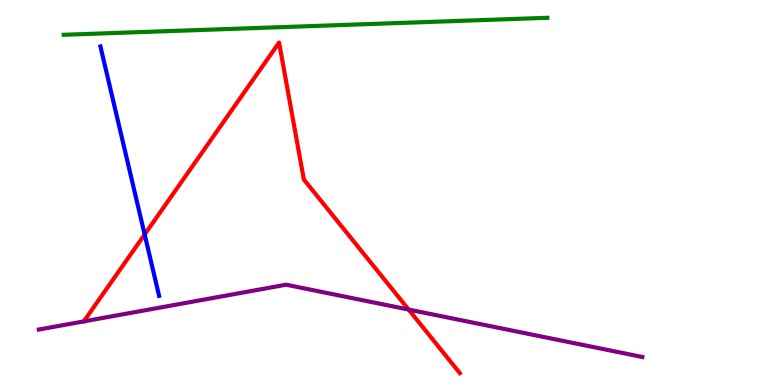[{'lines': ['blue', 'red'], 'intersections': [{'x': 1.87, 'y': 3.91}]}, {'lines': ['green', 'red'], 'intersections': []}, {'lines': ['purple', 'red'], 'intersections': [{'x': 5.27, 'y': 1.96}]}, {'lines': ['blue', 'green'], 'intersections': []}, {'lines': ['blue', 'purple'], 'intersections': []}, {'lines': ['green', 'purple'], 'intersections': []}]